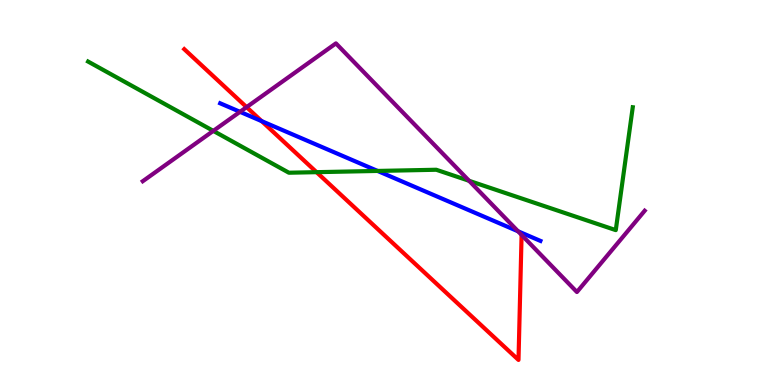[{'lines': ['blue', 'red'], 'intersections': [{'x': 3.38, 'y': 6.85}]}, {'lines': ['green', 'red'], 'intersections': [{'x': 4.08, 'y': 5.53}]}, {'lines': ['purple', 'red'], 'intersections': [{'x': 3.18, 'y': 7.22}]}, {'lines': ['blue', 'green'], 'intersections': [{'x': 4.87, 'y': 5.56}]}, {'lines': ['blue', 'purple'], 'intersections': [{'x': 3.1, 'y': 7.1}, {'x': 6.68, 'y': 3.99}]}, {'lines': ['green', 'purple'], 'intersections': [{'x': 2.75, 'y': 6.6}, {'x': 6.05, 'y': 5.3}]}]